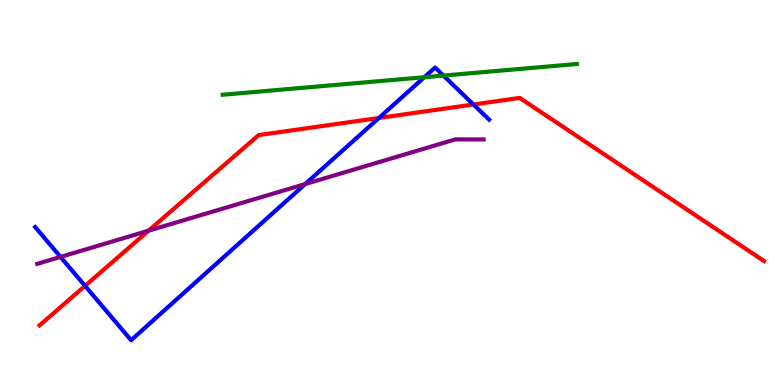[{'lines': ['blue', 'red'], 'intersections': [{'x': 1.1, 'y': 2.58}, {'x': 4.89, 'y': 6.94}, {'x': 6.11, 'y': 7.29}]}, {'lines': ['green', 'red'], 'intersections': []}, {'lines': ['purple', 'red'], 'intersections': [{'x': 1.92, 'y': 4.01}]}, {'lines': ['blue', 'green'], 'intersections': [{'x': 5.48, 'y': 7.99}, {'x': 5.72, 'y': 8.04}]}, {'lines': ['blue', 'purple'], 'intersections': [{'x': 0.781, 'y': 3.33}, {'x': 3.94, 'y': 5.22}]}, {'lines': ['green', 'purple'], 'intersections': []}]